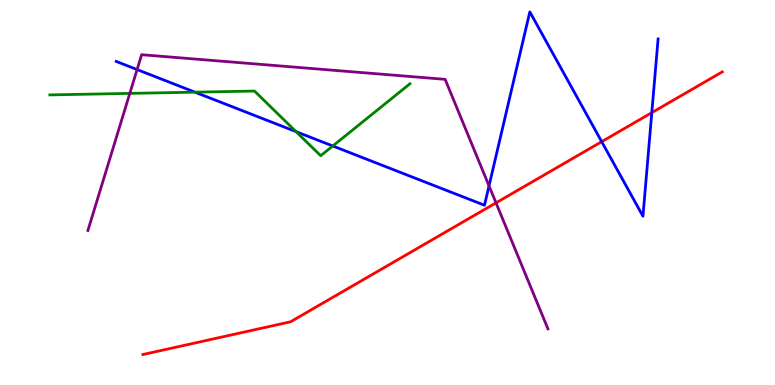[{'lines': ['blue', 'red'], 'intersections': [{'x': 7.76, 'y': 6.32}, {'x': 8.41, 'y': 7.07}]}, {'lines': ['green', 'red'], 'intersections': []}, {'lines': ['purple', 'red'], 'intersections': [{'x': 6.4, 'y': 4.73}]}, {'lines': ['blue', 'green'], 'intersections': [{'x': 2.52, 'y': 7.61}, {'x': 3.82, 'y': 6.58}, {'x': 4.29, 'y': 6.21}]}, {'lines': ['blue', 'purple'], 'intersections': [{'x': 1.77, 'y': 8.19}, {'x': 6.31, 'y': 5.17}]}, {'lines': ['green', 'purple'], 'intersections': [{'x': 1.67, 'y': 7.57}]}]